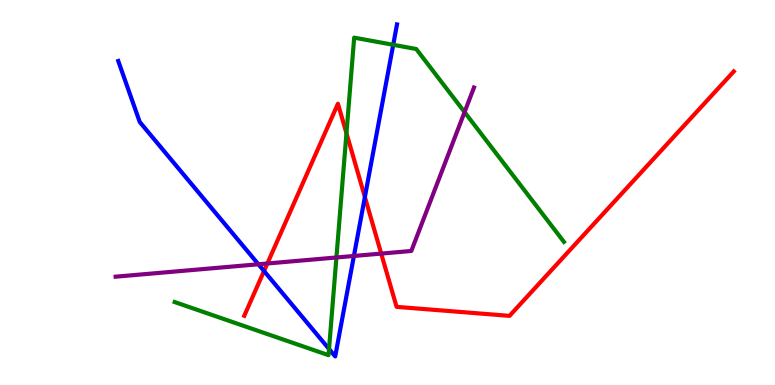[{'lines': ['blue', 'red'], 'intersections': [{'x': 3.41, 'y': 2.96}, {'x': 4.71, 'y': 4.88}]}, {'lines': ['green', 'red'], 'intersections': [{'x': 4.47, 'y': 6.54}]}, {'lines': ['purple', 'red'], 'intersections': [{'x': 3.45, 'y': 3.16}, {'x': 4.92, 'y': 3.41}]}, {'lines': ['blue', 'green'], 'intersections': [{'x': 4.25, 'y': 0.935}, {'x': 5.07, 'y': 8.84}]}, {'lines': ['blue', 'purple'], 'intersections': [{'x': 3.33, 'y': 3.14}, {'x': 4.57, 'y': 3.35}]}, {'lines': ['green', 'purple'], 'intersections': [{'x': 4.34, 'y': 3.31}, {'x': 5.99, 'y': 7.09}]}]